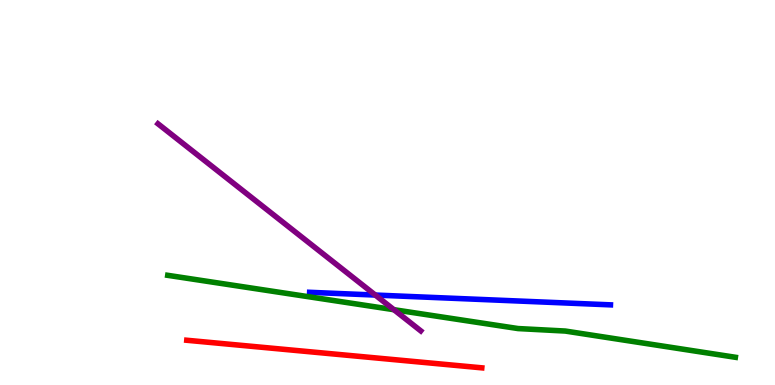[{'lines': ['blue', 'red'], 'intersections': []}, {'lines': ['green', 'red'], 'intersections': []}, {'lines': ['purple', 'red'], 'intersections': []}, {'lines': ['blue', 'green'], 'intersections': []}, {'lines': ['blue', 'purple'], 'intersections': [{'x': 4.84, 'y': 2.34}]}, {'lines': ['green', 'purple'], 'intersections': [{'x': 5.08, 'y': 1.96}]}]